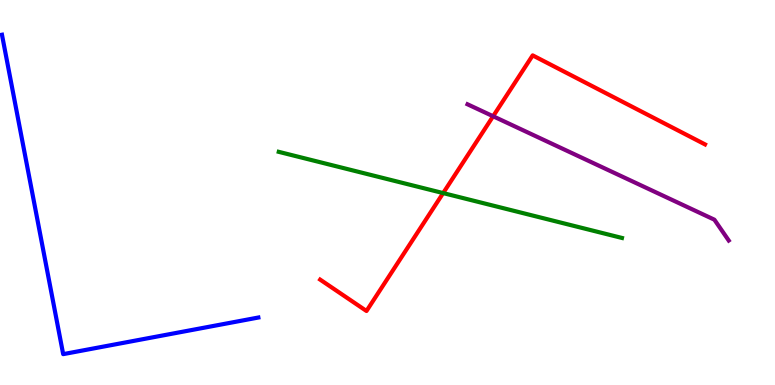[{'lines': ['blue', 'red'], 'intersections': []}, {'lines': ['green', 'red'], 'intersections': [{'x': 5.72, 'y': 4.98}]}, {'lines': ['purple', 'red'], 'intersections': [{'x': 6.36, 'y': 6.98}]}, {'lines': ['blue', 'green'], 'intersections': []}, {'lines': ['blue', 'purple'], 'intersections': []}, {'lines': ['green', 'purple'], 'intersections': []}]